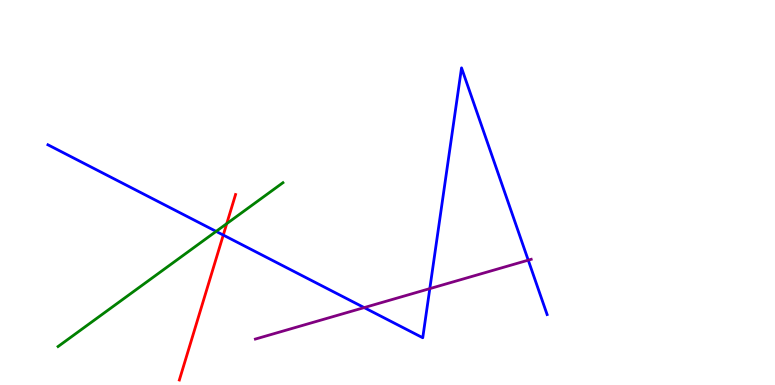[{'lines': ['blue', 'red'], 'intersections': [{'x': 2.88, 'y': 3.89}]}, {'lines': ['green', 'red'], 'intersections': [{'x': 2.93, 'y': 4.19}]}, {'lines': ['purple', 'red'], 'intersections': []}, {'lines': ['blue', 'green'], 'intersections': [{'x': 2.79, 'y': 3.99}]}, {'lines': ['blue', 'purple'], 'intersections': [{'x': 4.7, 'y': 2.01}, {'x': 5.55, 'y': 2.5}, {'x': 6.82, 'y': 3.24}]}, {'lines': ['green', 'purple'], 'intersections': []}]